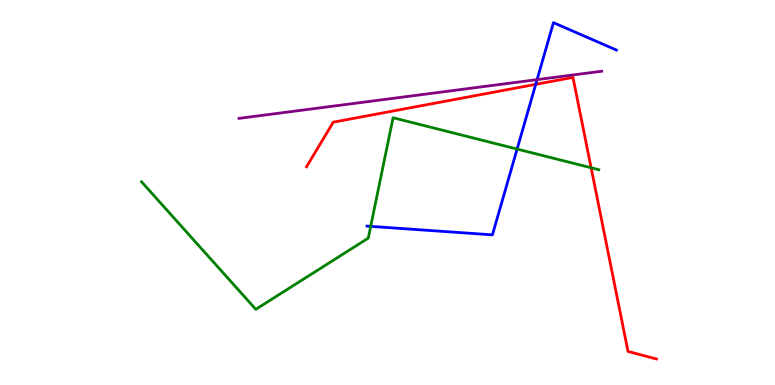[{'lines': ['blue', 'red'], 'intersections': [{'x': 6.91, 'y': 7.81}]}, {'lines': ['green', 'red'], 'intersections': [{'x': 7.63, 'y': 5.64}]}, {'lines': ['purple', 'red'], 'intersections': []}, {'lines': ['blue', 'green'], 'intersections': [{'x': 4.78, 'y': 4.12}, {'x': 6.67, 'y': 6.13}]}, {'lines': ['blue', 'purple'], 'intersections': [{'x': 6.93, 'y': 7.93}]}, {'lines': ['green', 'purple'], 'intersections': []}]